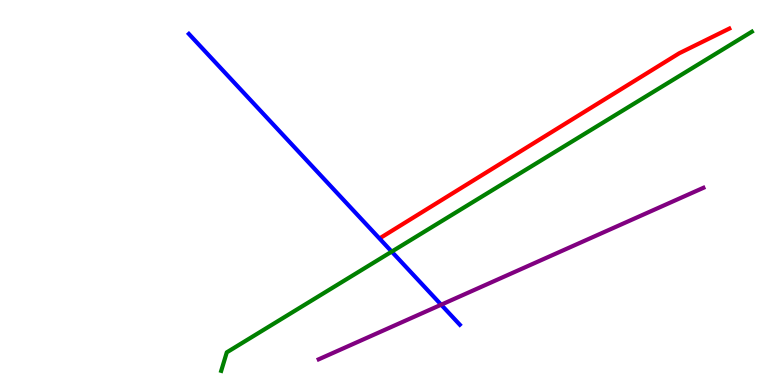[{'lines': ['blue', 'red'], 'intersections': []}, {'lines': ['green', 'red'], 'intersections': []}, {'lines': ['purple', 'red'], 'intersections': []}, {'lines': ['blue', 'green'], 'intersections': [{'x': 5.05, 'y': 3.46}]}, {'lines': ['blue', 'purple'], 'intersections': [{'x': 5.69, 'y': 2.09}]}, {'lines': ['green', 'purple'], 'intersections': []}]